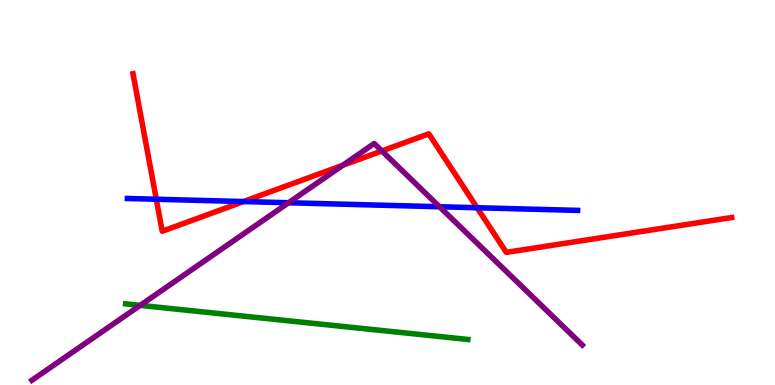[{'lines': ['blue', 'red'], 'intersections': [{'x': 2.02, 'y': 4.82}, {'x': 3.14, 'y': 4.76}, {'x': 6.16, 'y': 4.6}]}, {'lines': ['green', 'red'], 'intersections': []}, {'lines': ['purple', 'red'], 'intersections': [{'x': 4.42, 'y': 5.71}, {'x': 4.93, 'y': 6.08}]}, {'lines': ['blue', 'green'], 'intersections': []}, {'lines': ['blue', 'purple'], 'intersections': [{'x': 3.72, 'y': 4.73}, {'x': 5.67, 'y': 4.63}]}, {'lines': ['green', 'purple'], 'intersections': [{'x': 1.81, 'y': 2.07}]}]